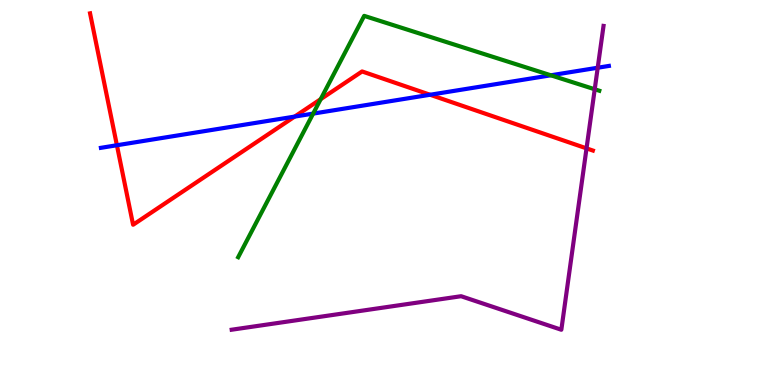[{'lines': ['blue', 'red'], 'intersections': [{'x': 1.51, 'y': 6.23}, {'x': 3.8, 'y': 6.97}, {'x': 5.55, 'y': 7.54}]}, {'lines': ['green', 'red'], 'intersections': [{'x': 4.14, 'y': 7.42}]}, {'lines': ['purple', 'red'], 'intersections': [{'x': 7.57, 'y': 6.15}]}, {'lines': ['blue', 'green'], 'intersections': [{'x': 4.04, 'y': 7.05}, {'x': 7.11, 'y': 8.04}]}, {'lines': ['blue', 'purple'], 'intersections': [{'x': 7.71, 'y': 8.24}]}, {'lines': ['green', 'purple'], 'intersections': [{'x': 7.67, 'y': 7.68}]}]